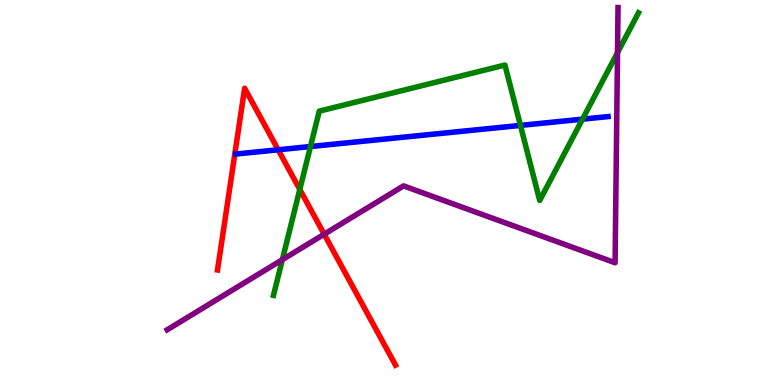[{'lines': ['blue', 'red'], 'intersections': [{'x': 3.59, 'y': 6.11}]}, {'lines': ['green', 'red'], 'intersections': [{'x': 3.87, 'y': 5.08}]}, {'lines': ['purple', 'red'], 'intersections': [{'x': 4.18, 'y': 3.92}]}, {'lines': ['blue', 'green'], 'intersections': [{'x': 4.01, 'y': 6.19}, {'x': 6.72, 'y': 6.74}, {'x': 7.52, 'y': 6.9}]}, {'lines': ['blue', 'purple'], 'intersections': []}, {'lines': ['green', 'purple'], 'intersections': [{'x': 3.64, 'y': 3.26}, {'x': 7.97, 'y': 8.63}]}]